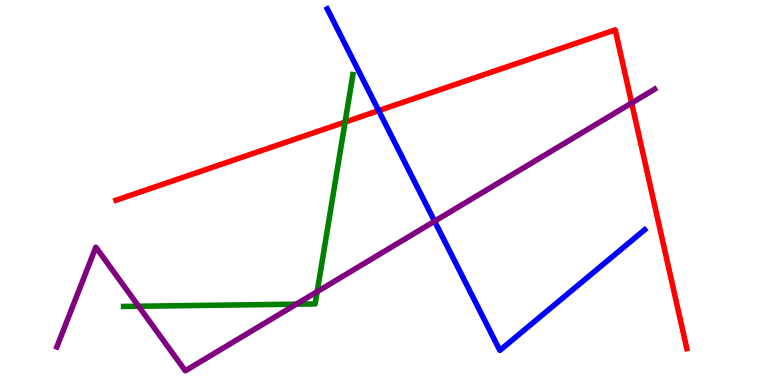[{'lines': ['blue', 'red'], 'intersections': [{'x': 4.89, 'y': 7.13}]}, {'lines': ['green', 'red'], 'intersections': [{'x': 4.45, 'y': 6.83}]}, {'lines': ['purple', 'red'], 'intersections': [{'x': 8.15, 'y': 7.33}]}, {'lines': ['blue', 'green'], 'intersections': []}, {'lines': ['blue', 'purple'], 'intersections': [{'x': 5.61, 'y': 4.25}]}, {'lines': ['green', 'purple'], 'intersections': [{'x': 1.79, 'y': 2.05}, {'x': 3.82, 'y': 2.1}, {'x': 4.09, 'y': 2.42}]}]